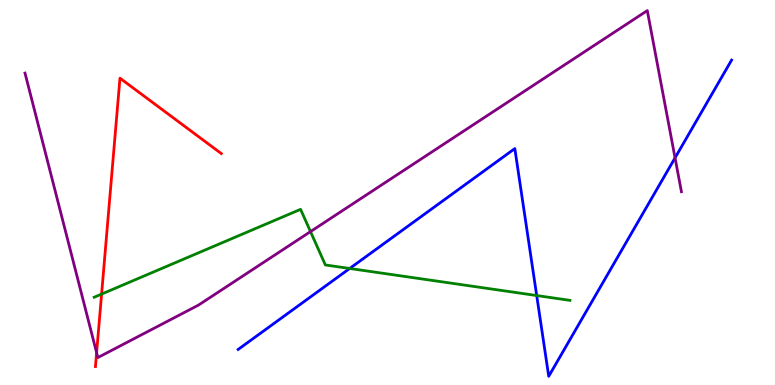[{'lines': ['blue', 'red'], 'intersections': []}, {'lines': ['green', 'red'], 'intersections': [{'x': 1.31, 'y': 2.36}]}, {'lines': ['purple', 'red'], 'intersections': [{'x': 1.25, 'y': 0.84}]}, {'lines': ['blue', 'green'], 'intersections': [{'x': 4.51, 'y': 3.03}, {'x': 6.93, 'y': 2.32}]}, {'lines': ['blue', 'purple'], 'intersections': [{'x': 8.71, 'y': 5.9}]}, {'lines': ['green', 'purple'], 'intersections': [{'x': 4.01, 'y': 3.98}]}]